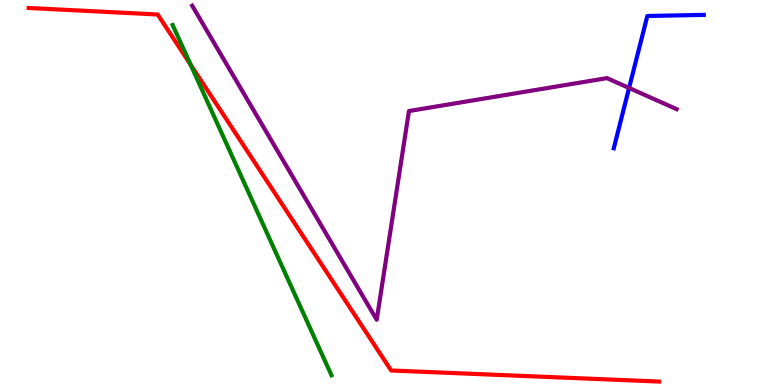[{'lines': ['blue', 'red'], 'intersections': []}, {'lines': ['green', 'red'], 'intersections': [{'x': 2.46, 'y': 8.32}]}, {'lines': ['purple', 'red'], 'intersections': []}, {'lines': ['blue', 'green'], 'intersections': []}, {'lines': ['blue', 'purple'], 'intersections': [{'x': 8.12, 'y': 7.72}]}, {'lines': ['green', 'purple'], 'intersections': []}]